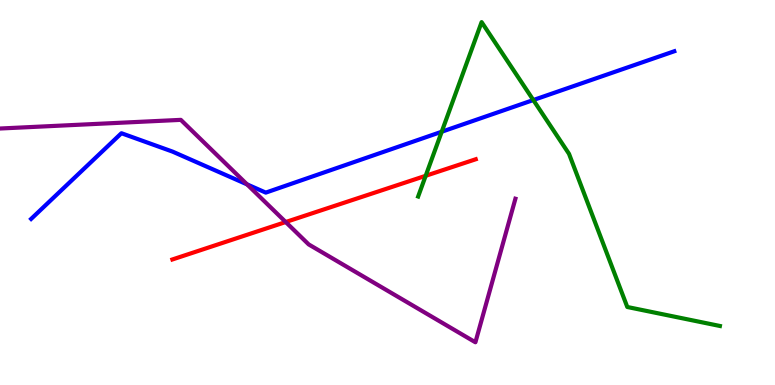[{'lines': ['blue', 'red'], 'intersections': []}, {'lines': ['green', 'red'], 'intersections': [{'x': 5.49, 'y': 5.43}]}, {'lines': ['purple', 'red'], 'intersections': [{'x': 3.69, 'y': 4.23}]}, {'lines': ['blue', 'green'], 'intersections': [{'x': 5.7, 'y': 6.58}, {'x': 6.88, 'y': 7.4}]}, {'lines': ['blue', 'purple'], 'intersections': [{'x': 3.19, 'y': 5.21}]}, {'lines': ['green', 'purple'], 'intersections': []}]